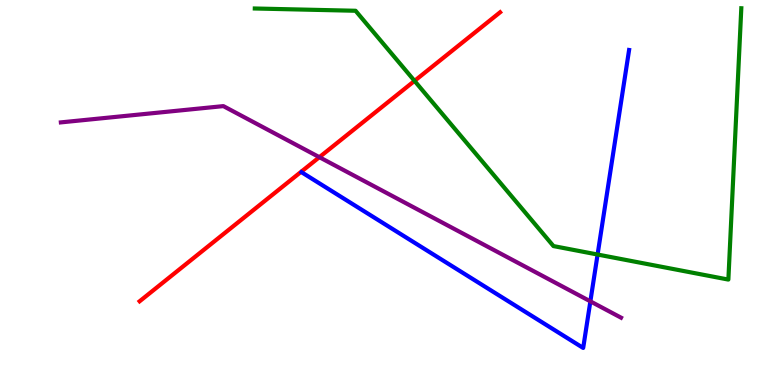[{'lines': ['blue', 'red'], 'intersections': []}, {'lines': ['green', 'red'], 'intersections': [{'x': 5.35, 'y': 7.9}]}, {'lines': ['purple', 'red'], 'intersections': [{'x': 4.12, 'y': 5.92}]}, {'lines': ['blue', 'green'], 'intersections': [{'x': 7.71, 'y': 3.39}]}, {'lines': ['blue', 'purple'], 'intersections': [{'x': 7.62, 'y': 2.17}]}, {'lines': ['green', 'purple'], 'intersections': []}]